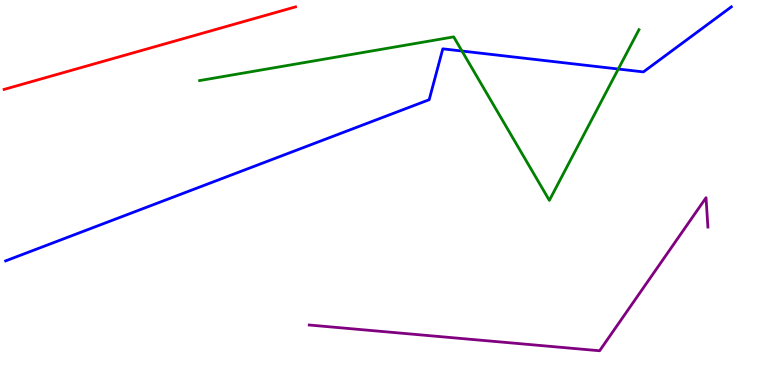[{'lines': ['blue', 'red'], 'intersections': []}, {'lines': ['green', 'red'], 'intersections': []}, {'lines': ['purple', 'red'], 'intersections': []}, {'lines': ['blue', 'green'], 'intersections': [{'x': 5.96, 'y': 8.67}, {'x': 7.98, 'y': 8.21}]}, {'lines': ['blue', 'purple'], 'intersections': []}, {'lines': ['green', 'purple'], 'intersections': []}]